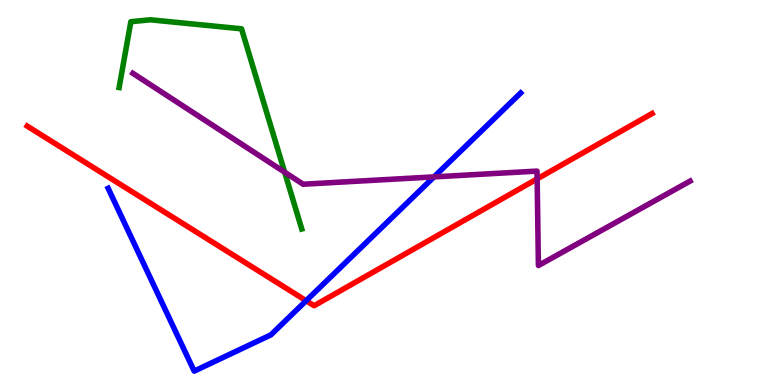[{'lines': ['blue', 'red'], 'intersections': [{'x': 3.95, 'y': 2.19}]}, {'lines': ['green', 'red'], 'intersections': []}, {'lines': ['purple', 'red'], 'intersections': [{'x': 6.93, 'y': 5.35}]}, {'lines': ['blue', 'green'], 'intersections': []}, {'lines': ['blue', 'purple'], 'intersections': [{'x': 5.6, 'y': 5.41}]}, {'lines': ['green', 'purple'], 'intersections': [{'x': 3.67, 'y': 5.53}]}]